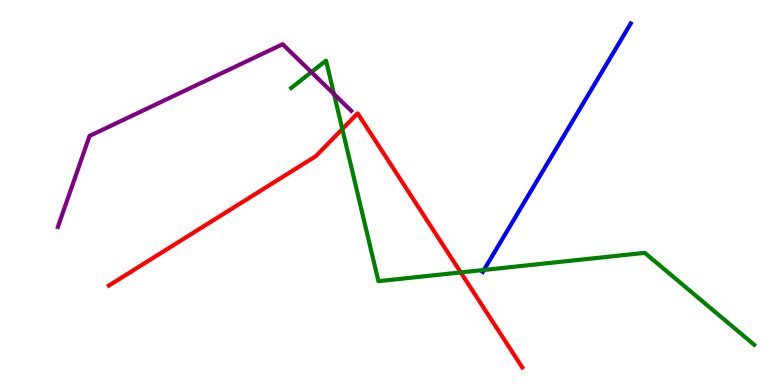[{'lines': ['blue', 'red'], 'intersections': []}, {'lines': ['green', 'red'], 'intersections': [{'x': 4.42, 'y': 6.65}, {'x': 5.95, 'y': 2.92}]}, {'lines': ['purple', 'red'], 'intersections': []}, {'lines': ['blue', 'green'], 'intersections': [{'x': 6.24, 'y': 2.99}]}, {'lines': ['blue', 'purple'], 'intersections': []}, {'lines': ['green', 'purple'], 'intersections': [{'x': 4.02, 'y': 8.13}, {'x': 4.31, 'y': 7.56}]}]